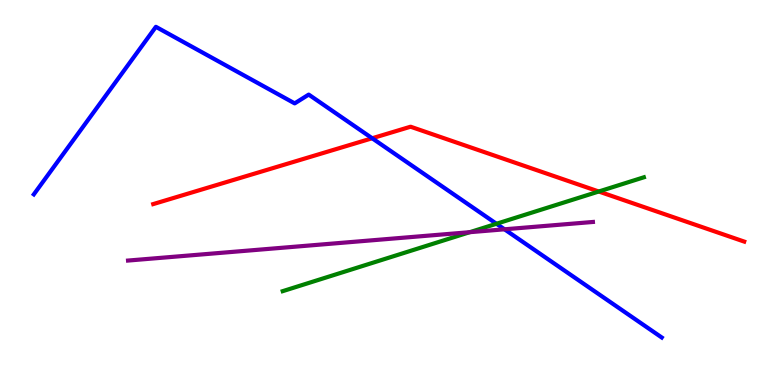[{'lines': ['blue', 'red'], 'intersections': [{'x': 4.8, 'y': 6.41}]}, {'lines': ['green', 'red'], 'intersections': [{'x': 7.73, 'y': 5.03}]}, {'lines': ['purple', 'red'], 'intersections': []}, {'lines': ['blue', 'green'], 'intersections': [{'x': 6.41, 'y': 4.19}]}, {'lines': ['blue', 'purple'], 'intersections': [{'x': 6.51, 'y': 4.04}]}, {'lines': ['green', 'purple'], 'intersections': [{'x': 6.06, 'y': 3.97}]}]